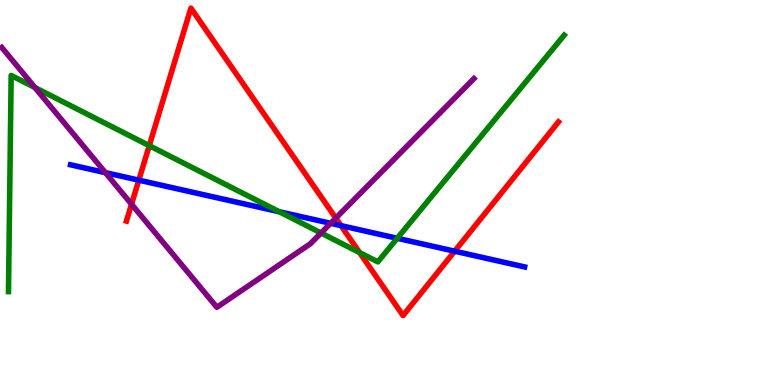[{'lines': ['blue', 'red'], 'intersections': [{'x': 1.79, 'y': 5.32}, {'x': 4.4, 'y': 4.14}, {'x': 5.87, 'y': 3.48}]}, {'lines': ['green', 'red'], 'intersections': [{'x': 1.93, 'y': 6.22}, {'x': 4.64, 'y': 3.44}]}, {'lines': ['purple', 'red'], 'intersections': [{'x': 1.7, 'y': 4.7}, {'x': 4.33, 'y': 4.34}]}, {'lines': ['blue', 'green'], 'intersections': [{'x': 3.6, 'y': 4.5}, {'x': 5.13, 'y': 3.81}]}, {'lines': ['blue', 'purple'], 'intersections': [{'x': 1.36, 'y': 5.52}, {'x': 4.27, 'y': 4.2}]}, {'lines': ['green', 'purple'], 'intersections': [{'x': 0.451, 'y': 7.73}, {'x': 4.14, 'y': 3.95}]}]